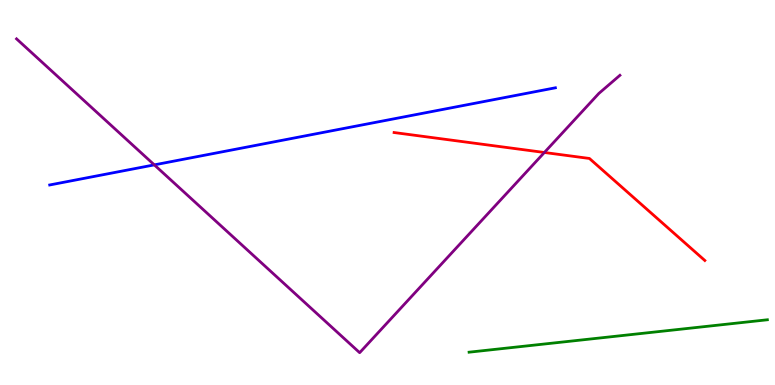[{'lines': ['blue', 'red'], 'intersections': []}, {'lines': ['green', 'red'], 'intersections': []}, {'lines': ['purple', 'red'], 'intersections': [{'x': 7.02, 'y': 6.04}]}, {'lines': ['blue', 'green'], 'intersections': []}, {'lines': ['blue', 'purple'], 'intersections': [{'x': 1.99, 'y': 5.72}]}, {'lines': ['green', 'purple'], 'intersections': []}]